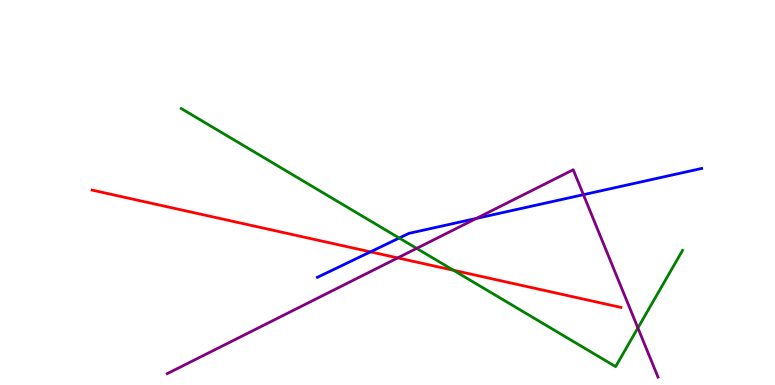[{'lines': ['blue', 'red'], 'intersections': [{'x': 4.78, 'y': 3.46}]}, {'lines': ['green', 'red'], 'intersections': [{'x': 5.85, 'y': 2.98}]}, {'lines': ['purple', 'red'], 'intersections': [{'x': 5.13, 'y': 3.3}]}, {'lines': ['blue', 'green'], 'intersections': [{'x': 5.15, 'y': 3.82}]}, {'lines': ['blue', 'purple'], 'intersections': [{'x': 6.15, 'y': 4.33}, {'x': 7.53, 'y': 4.94}]}, {'lines': ['green', 'purple'], 'intersections': [{'x': 5.38, 'y': 3.55}, {'x': 8.23, 'y': 1.48}]}]